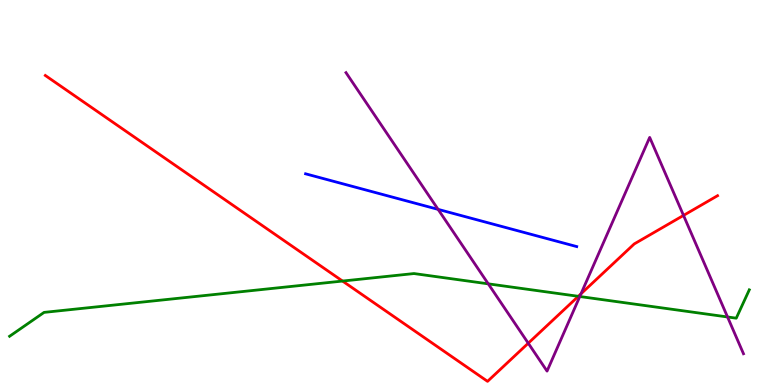[{'lines': ['blue', 'red'], 'intersections': []}, {'lines': ['green', 'red'], 'intersections': [{'x': 4.42, 'y': 2.7}, {'x': 7.46, 'y': 2.3}]}, {'lines': ['purple', 'red'], 'intersections': [{'x': 6.82, 'y': 1.09}, {'x': 7.5, 'y': 2.37}, {'x': 8.82, 'y': 4.41}]}, {'lines': ['blue', 'green'], 'intersections': []}, {'lines': ['blue', 'purple'], 'intersections': [{'x': 5.65, 'y': 4.56}]}, {'lines': ['green', 'purple'], 'intersections': [{'x': 6.3, 'y': 2.63}, {'x': 7.48, 'y': 2.3}, {'x': 9.39, 'y': 1.77}]}]